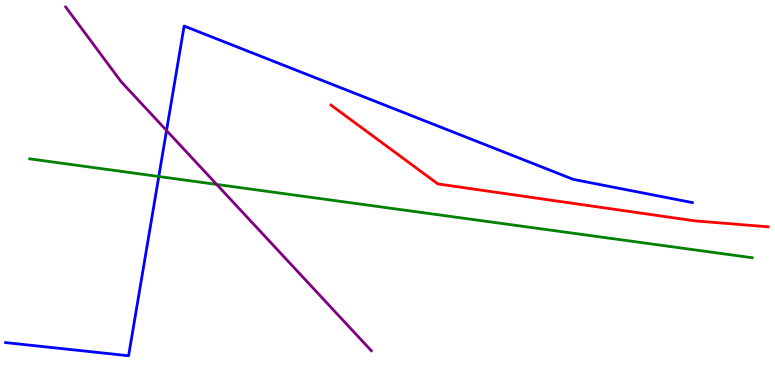[{'lines': ['blue', 'red'], 'intersections': []}, {'lines': ['green', 'red'], 'intersections': []}, {'lines': ['purple', 'red'], 'intersections': []}, {'lines': ['blue', 'green'], 'intersections': [{'x': 2.05, 'y': 5.42}]}, {'lines': ['blue', 'purple'], 'intersections': [{'x': 2.15, 'y': 6.61}]}, {'lines': ['green', 'purple'], 'intersections': [{'x': 2.8, 'y': 5.21}]}]